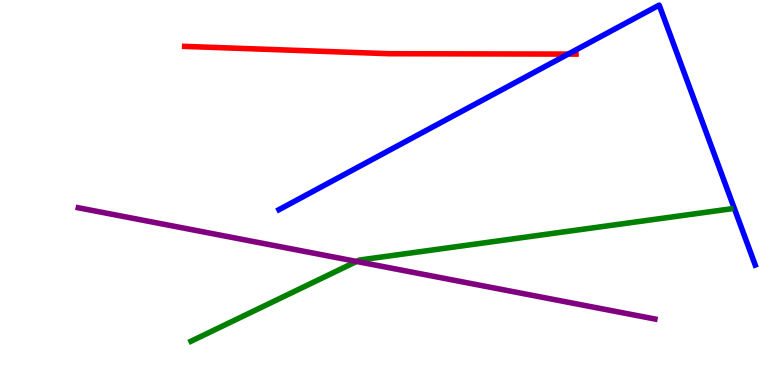[{'lines': ['blue', 'red'], 'intersections': [{'x': 7.33, 'y': 8.6}]}, {'lines': ['green', 'red'], 'intersections': []}, {'lines': ['purple', 'red'], 'intersections': []}, {'lines': ['blue', 'green'], 'intersections': []}, {'lines': ['blue', 'purple'], 'intersections': []}, {'lines': ['green', 'purple'], 'intersections': [{'x': 4.6, 'y': 3.21}]}]